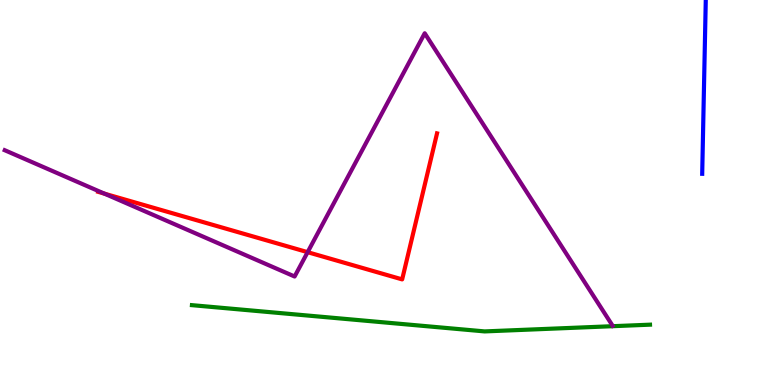[{'lines': ['blue', 'red'], 'intersections': []}, {'lines': ['green', 'red'], 'intersections': []}, {'lines': ['purple', 'red'], 'intersections': [{'x': 1.35, 'y': 4.97}, {'x': 3.97, 'y': 3.45}]}, {'lines': ['blue', 'green'], 'intersections': []}, {'lines': ['blue', 'purple'], 'intersections': []}, {'lines': ['green', 'purple'], 'intersections': []}]